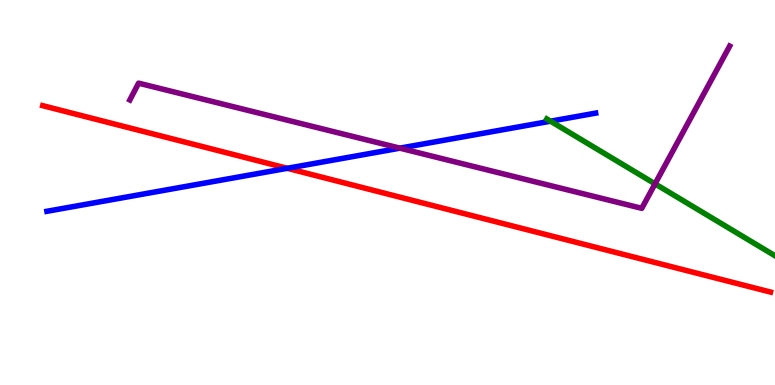[{'lines': ['blue', 'red'], 'intersections': [{'x': 3.71, 'y': 5.63}]}, {'lines': ['green', 'red'], 'intersections': []}, {'lines': ['purple', 'red'], 'intersections': []}, {'lines': ['blue', 'green'], 'intersections': [{'x': 7.1, 'y': 6.85}]}, {'lines': ['blue', 'purple'], 'intersections': [{'x': 5.16, 'y': 6.15}]}, {'lines': ['green', 'purple'], 'intersections': [{'x': 8.45, 'y': 5.23}]}]